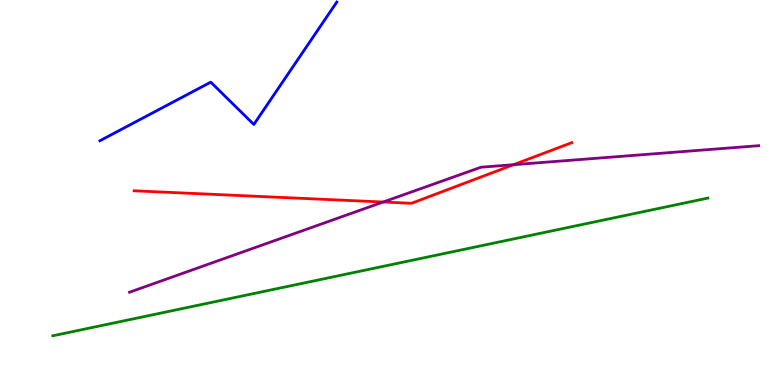[{'lines': ['blue', 'red'], 'intersections': []}, {'lines': ['green', 'red'], 'intersections': []}, {'lines': ['purple', 'red'], 'intersections': [{'x': 4.94, 'y': 4.75}, {'x': 6.63, 'y': 5.72}]}, {'lines': ['blue', 'green'], 'intersections': []}, {'lines': ['blue', 'purple'], 'intersections': []}, {'lines': ['green', 'purple'], 'intersections': []}]